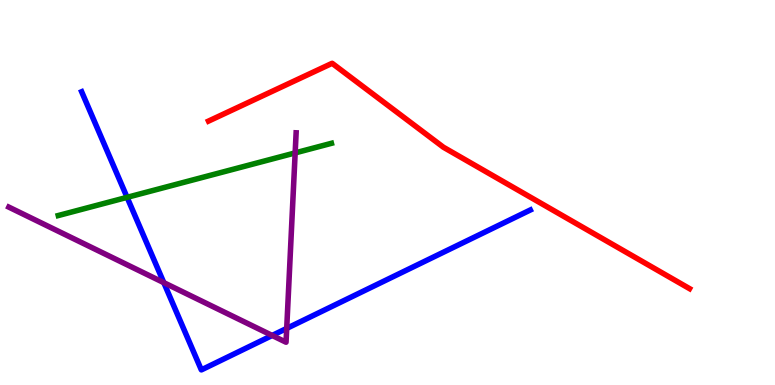[{'lines': ['blue', 'red'], 'intersections': []}, {'lines': ['green', 'red'], 'intersections': []}, {'lines': ['purple', 'red'], 'intersections': []}, {'lines': ['blue', 'green'], 'intersections': [{'x': 1.64, 'y': 4.87}]}, {'lines': ['blue', 'purple'], 'intersections': [{'x': 2.11, 'y': 2.66}, {'x': 3.51, 'y': 1.29}, {'x': 3.7, 'y': 1.47}]}, {'lines': ['green', 'purple'], 'intersections': [{'x': 3.81, 'y': 6.03}]}]